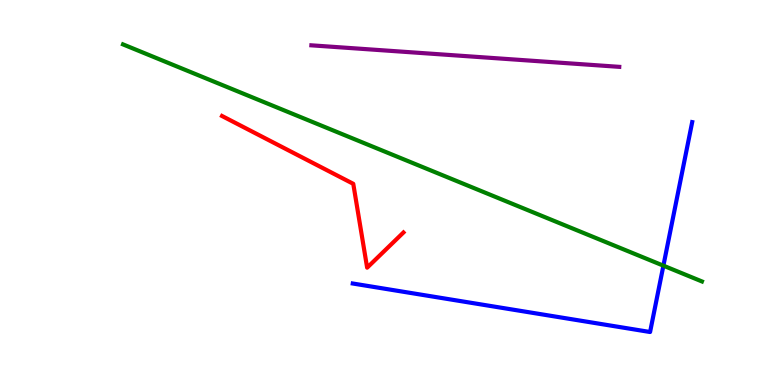[{'lines': ['blue', 'red'], 'intersections': []}, {'lines': ['green', 'red'], 'intersections': []}, {'lines': ['purple', 'red'], 'intersections': []}, {'lines': ['blue', 'green'], 'intersections': [{'x': 8.56, 'y': 3.1}]}, {'lines': ['blue', 'purple'], 'intersections': []}, {'lines': ['green', 'purple'], 'intersections': []}]